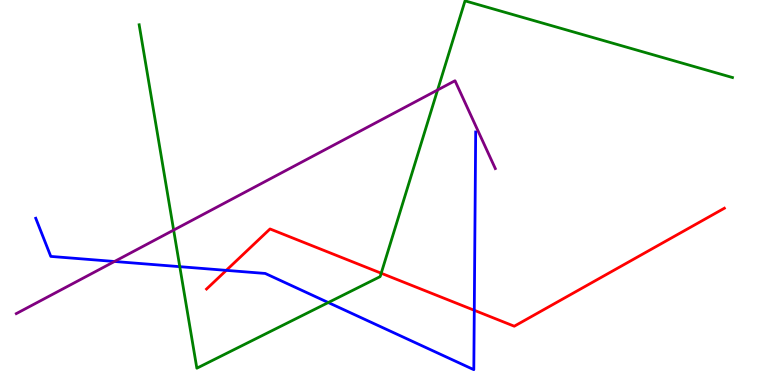[{'lines': ['blue', 'red'], 'intersections': [{'x': 2.92, 'y': 2.98}, {'x': 6.12, 'y': 1.94}]}, {'lines': ['green', 'red'], 'intersections': [{'x': 4.92, 'y': 2.9}]}, {'lines': ['purple', 'red'], 'intersections': []}, {'lines': ['blue', 'green'], 'intersections': [{'x': 2.32, 'y': 3.07}, {'x': 4.24, 'y': 2.14}]}, {'lines': ['blue', 'purple'], 'intersections': [{'x': 1.48, 'y': 3.21}]}, {'lines': ['green', 'purple'], 'intersections': [{'x': 2.24, 'y': 4.02}, {'x': 5.65, 'y': 7.66}]}]